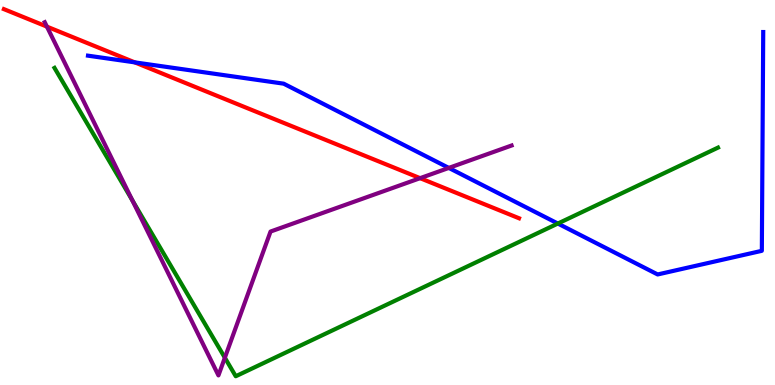[{'lines': ['blue', 'red'], 'intersections': [{'x': 1.74, 'y': 8.38}]}, {'lines': ['green', 'red'], 'intersections': []}, {'lines': ['purple', 'red'], 'intersections': [{'x': 0.605, 'y': 9.31}, {'x': 5.42, 'y': 5.37}]}, {'lines': ['blue', 'green'], 'intersections': [{'x': 7.2, 'y': 4.19}]}, {'lines': ['blue', 'purple'], 'intersections': [{'x': 5.79, 'y': 5.64}]}, {'lines': ['green', 'purple'], 'intersections': [{'x': 1.71, 'y': 4.8}, {'x': 2.9, 'y': 0.709}]}]